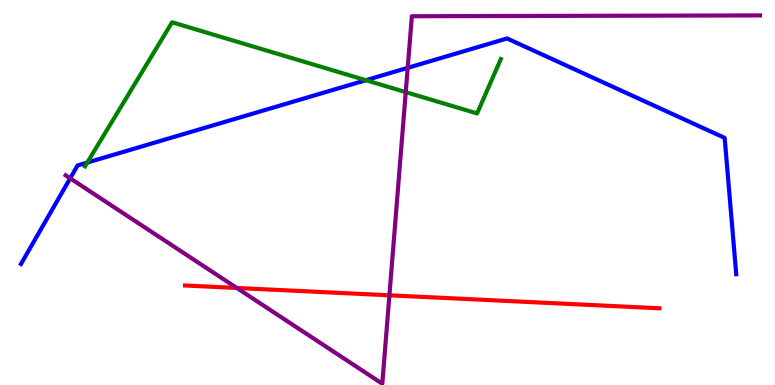[{'lines': ['blue', 'red'], 'intersections': []}, {'lines': ['green', 'red'], 'intersections': []}, {'lines': ['purple', 'red'], 'intersections': [{'x': 3.06, 'y': 2.52}, {'x': 5.02, 'y': 2.33}]}, {'lines': ['blue', 'green'], 'intersections': [{'x': 1.13, 'y': 5.78}, {'x': 4.72, 'y': 7.92}]}, {'lines': ['blue', 'purple'], 'intersections': [{'x': 0.906, 'y': 5.37}, {'x': 5.26, 'y': 8.24}]}, {'lines': ['green', 'purple'], 'intersections': [{'x': 5.24, 'y': 7.61}]}]